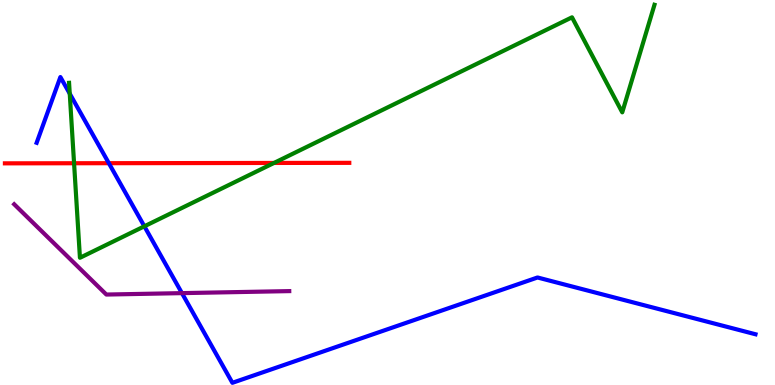[{'lines': ['blue', 'red'], 'intersections': [{'x': 1.4, 'y': 5.76}]}, {'lines': ['green', 'red'], 'intersections': [{'x': 0.956, 'y': 5.76}, {'x': 3.54, 'y': 5.77}]}, {'lines': ['purple', 'red'], 'intersections': []}, {'lines': ['blue', 'green'], 'intersections': [{'x': 0.9, 'y': 7.57}, {'x': 1.86, 'y': 4.12}]}, {'lines': ['blue', 'purple'], 'intersections': [{'x': 2.35, 'y': 2.39}]}, {'lines': ['green', 'purple'], 'intersections': []}]